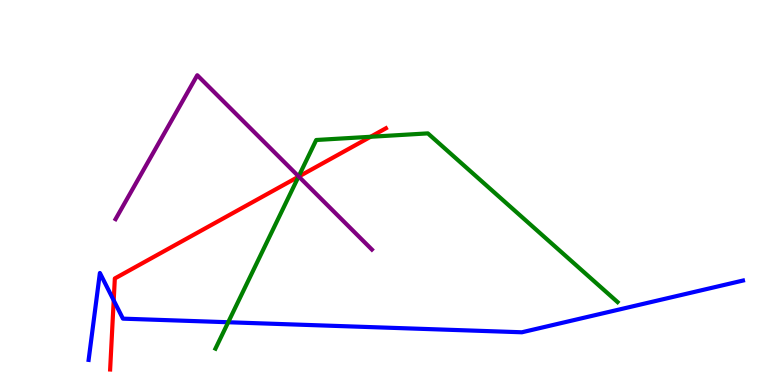[{'lines': ['blue', 'red'], 'intersections': [{'x': 1.47, 'y': 2.2}]}, {'lines': ['green', 'red'], 'intersections': [{'x': 3.85, 'y': 5.41}, {'x': 4.78, 'y': 6.45}]}, {'lines': ['purple', 'red'], 'intersections': [{'x': 3.86, 'y': 5.41}]}, {'lines': ['blue', 'green'], 'intersections': [{'x': 2.94, 'y': 1.63}]}, {'lines': ['blue', 'purple'], 'intersections': []}, {'lines': ['green', 'purple'], 'intersections': [{'x': 3.85, 'y': 5.42}]}]